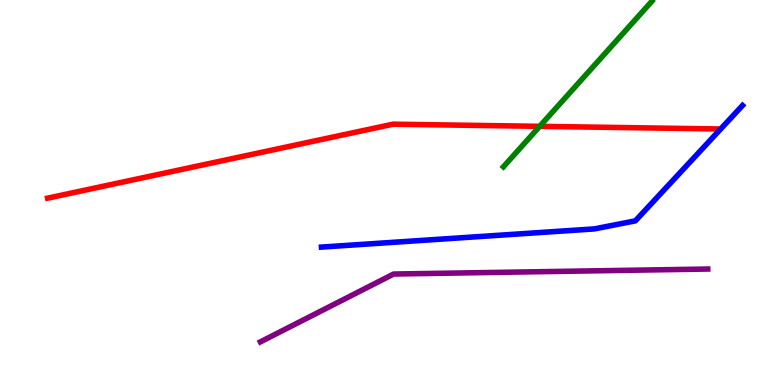[{'lines': ['blue', 'red'], 'intersections': []}, {'lines': ['green', 'red'], 'intersections': [{'x': 6.96, 'y': 6.72}]}, {'lines': ['purple', 'red'], 'intersections': []}, {'lines': ['blue', 'green'], 'intersections': []}, {'lines': ['blue', 'purple'], 'intersections': []}, {'lines': ['green', 'purple'], 'intersections': []}]